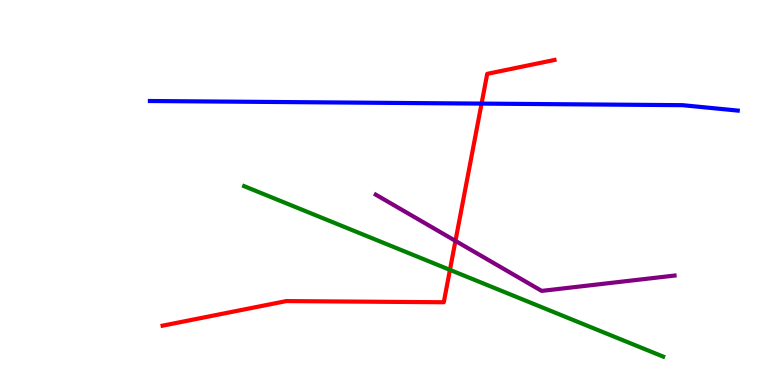[{'lines': ['blue', 'red'], 'intersections': [{'x': 6.21, 'y': 7.31}]}, {'lines': ['green', 'red'], 'intersections': [{'x': 5.81, 'y': 2.99}]}, {'lines': ['purple', 'red'], 'intersections': [{'x': 5.88, 'y': 3.74}]}, {'lines': ['blue', 'green'], 'intersections': []}, {'lines': ['blue', 'purple'], 'intersections': []}, {'lines': ['green', 'purple'], 'intersections': []}]